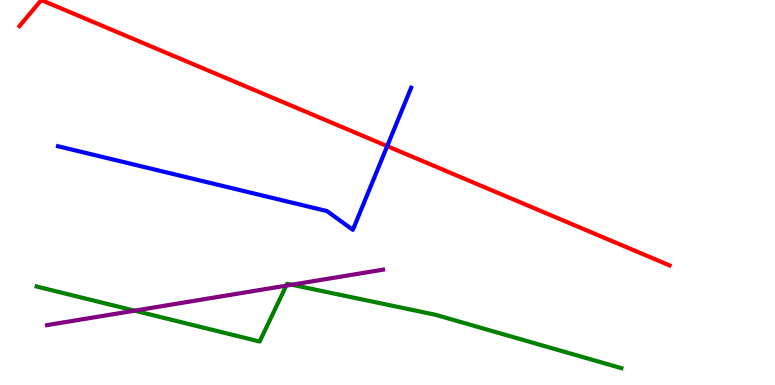[{'lines': ['blue', 'red'], 'intersections': [{'x': 5.0, 'y': 6.2}]}, {'lines': ['green', 'red'], 'intersections': []}, {'lines': ['purple', 'red'], 'intersections': []}, {'lines': ['blue', 'green'], 'intersections': []}, {'lines': ['blue', 'purple'], 'intersections': []}, {'lines': ['green', 'purple'], 'intersections': [{'x': 1.74, 'y': 1.93}, {'x': 3.69, 'y': 2.58}, {'x': 3.77, 'y': 2.6}]}]